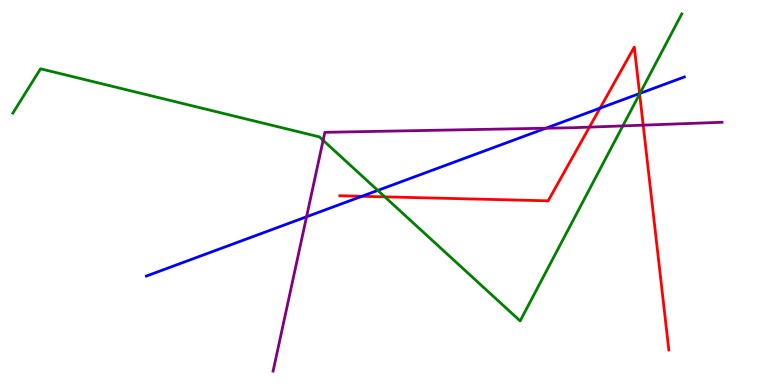[{'lines': ['blue', 'red'], 'intersections': [{'x': 4.67, 'y': 4.9}, {'x': 7.74, 'y': 7.19}, {'x': 8.25, 'y': 7.57}]}, {'lines': ['green', 'red'], 'intersections': [{'x': 4.97, 'y': 4.89}, {'x': 8.25, 'y': 7.56}]}, {'lines': ['purple', 'red'], 'intersections': [{'x': 7.61, 'y': 6.7}, {'x': 8.3, 'y': 6.75}]}, {'lines': ['blue', 'green'], 'intersections': [{'x': 4.87, 'y': 5.05}, {'x': 8.26, 'y': 7.57}]}, {'lines': ['blue', 'purple'], 'intersections': [{'x': 3.96, 'y': 4.37}, {'x': 7.04, 'y': 6.67}]}, {'lines': ['green', 'purple'], 'intersections': [{'x': 4.17, 'y': 6.36}, {'x': 8.04, 'y': 6.73}]}]